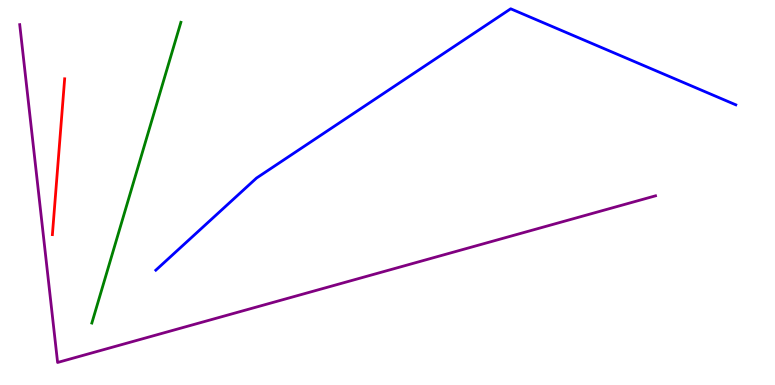[{'lines': ['blue', 'red'], 'intersections': []}, {'lines': ['green', 'red'], 'intersections': []}, {'lines': ['purple', 'red'], 'intersections': []}, {'lines': ['blue', 'green'], 'intersections': []}, {'lines': ['blue', 'purple'], 'intersections': []}, {'lines': ['green', 'purple'], 'intersections': []}]